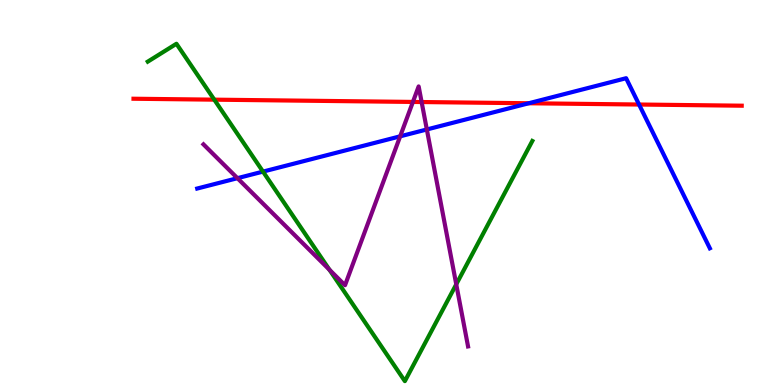[{'lines': ['blue', 'red'], 'intersections': [{'x': 6.82, 'y': 7.32}, {'x': 8.25, 'y': 7.29}]}, {'lines': ['green', 'red'], 'intersections': [{'x': 2.76, 'y': 7.41}]}, {'lines': ['purple', 'red'], 'intersections': [{'x': 5.33, 'y': 7.35}, {'x': 5.44, 'y': 7.35}]}, {'lines': ['blue', 'green'], 'intersections': [{'x': 3.39, 'y': 5.54}]}, {'lines': ['blue', 'purple'], 'intersections': [{'x': 3.06, 'y': 5.37}, {'x': 5.16, 'y': 6.46}, {'x': 5.51, 'y': 6.64}]}, {'lines': ['green', 'purple'], 'intersections': [{'x': 4.25, 'y': 2.99}, {'x': 5.89, 'y': 2.61}]}]